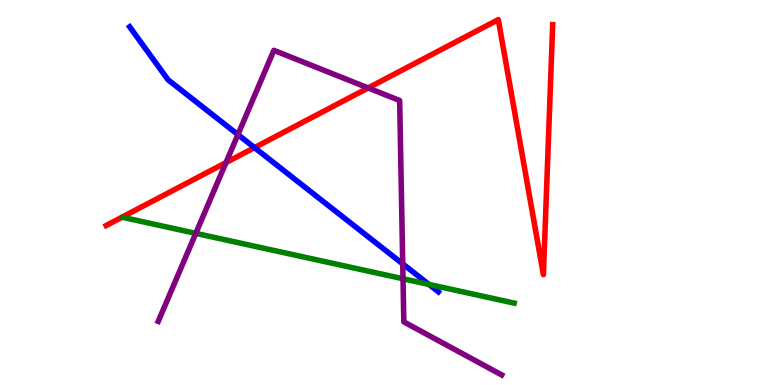[{'lines': ['blue', 'red'], 'intersections': [{'x': 3.28, 'y': 6.17}]}, {'lines': ['green', 'red'], 'intersections': []}, {'lines': ['purple', 'red'], 'intersections': [{'x': 2.92, 'y': 5.78}, {'x': 4.75, 'y': 7.72}]}, {'lines': ['blue', 'green'], 'intersections': [{'x': 5.53, 'y': 2.61}]}, {'lines': ['blue', 'purple'], 'intersections': [{'x': 3.07, 'y': 6.5}, {'x': 5.2, 'y': 3.15}]}, {'lines': ['green', 'purple'], 'intersections': [{'x': 2.53, 'y': 3.94}, {'x': 5.2, 'y': 2.76}]}]